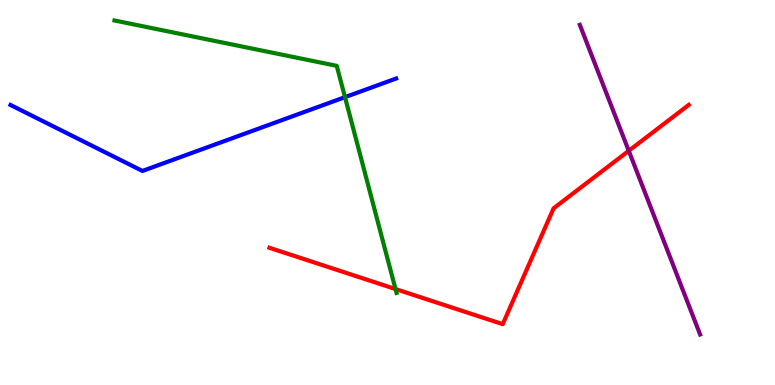[{'lines': ['blue', 'red'], 'intersections': []}, {'lines': ['green', 'red'], 'intersections': [{'x': 5.1, 'y': 2.49}]}, {'lines': ['purple', 'red'], 'intersections': [{'x': 8.11, 'y': 6.08}]}, {'lines': ['blue', 'green'], 'intersections': [{'x': 4.45, 'y': 7.48}]}, {'lines': ['blue', 'purple'], 'intersections': []}, {'lines': ['green', 'purple'], 'intersections': []}]